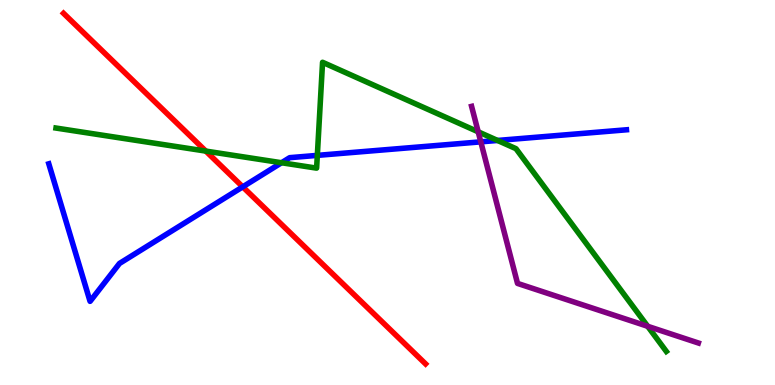[{'lines': ['blue', 'red'], 'intersections': [{'x': 3.13, 'y': 5.15}]}, {'lines': ['green', 'red'], 'intersections': [{'x': 2.66, 'y': 6.08}]}, {'lines': ['purple', 'red'], 'intersections': []}, {'lines': ['blue', 'green'], 'intersections': [{'x': 3.63, 'y': 5.77}, {'x': 4.09, 'y': 5.96}, {'x': 6.42, 'y': 6.35}]}, {'lines': ['blue', 'purple'], 'intersections': [{'x': 6.2, 'y': 6.32}]}, {'lines': ['green', 'purple'], 'intersections': [{'x': 6.17, 'y': 6.58}, {'x': 8.36, 'y': 1.52}]}]